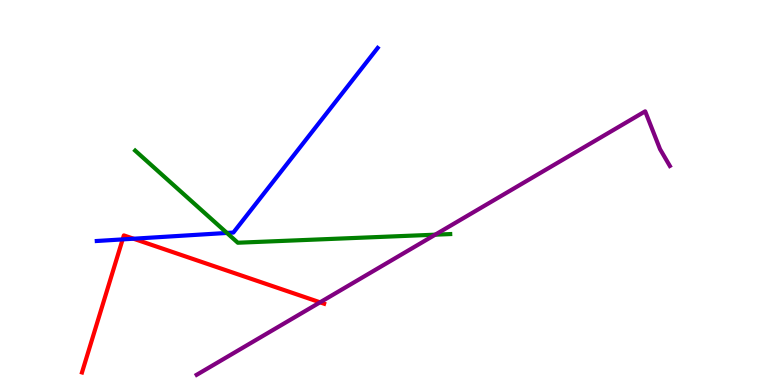[{'lines': ['blue', 'red'], 'intersections': [{'x': 1.58, 'y': 3.78}, {'x': 1.72, 'y': 3.8}]}, {'lines': ['green', 'red'], 'intersections': []}, {'lines': ['purple', 'red'], 'intersections': [{'x': 4.13, 'y': 2.15}]}, {'lines': ['blue', 'green'], 'intersections': [{'x': 2.93, 'y': 3.95}]}, {'lines': ['blue', 'purple'], 'intersections': []}, {'lines': ['green', 'purple'], 'intersections': [{'x': 5.62, 'y': 3.9}]}]